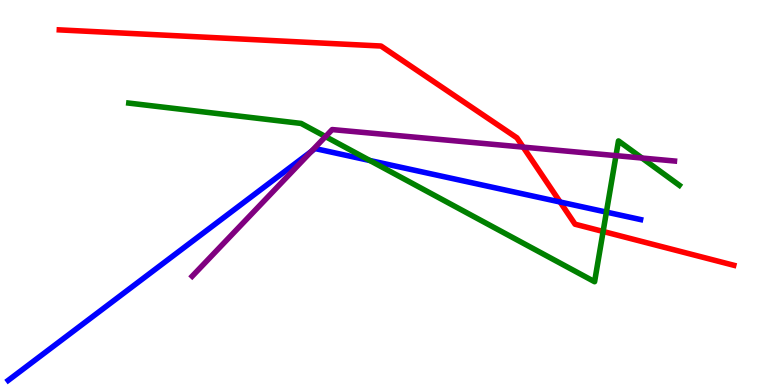[{'lines': ['blue', 'red'], 'intersections': [{'x': 7.23, 'y': 4.75}]}, {'lines': ['green', 'red'], 'intersections': [{'x': 7.78, 'y': 3.99}]}, {'lines': ['purple', 'red'], 'intersections': [{'x': 6.75, 'y': 6.18}]}, {'lines': ['blue', 'green'], 'intersections': [{'x': 4.77, 'y': 5.83}, {'x': 7.82, 'y': 4.49}]}, {'lines': ['blue', 'purple'], 'intersections': [{'x': 4.02, 'y': 6.07}]}, {'lines': ['green', 'purple'], 'intersections': [{'x': 4.2, 'y': 6.45}, {'x': 7.95, 'y': 5.96}, {'x': 8.28, 'y': 5.9}]}]